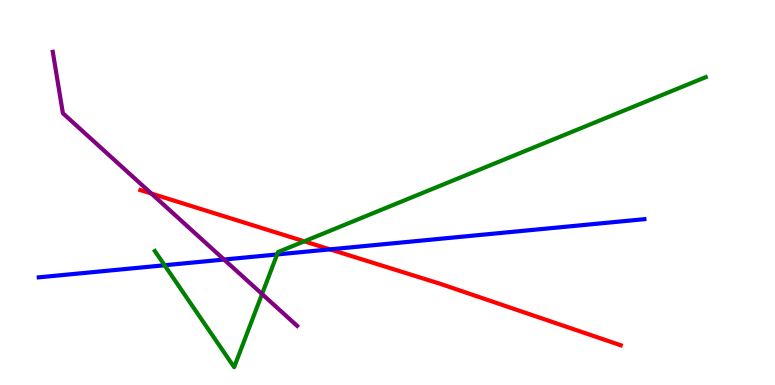[{'lines': ['blue', 'red'], 'intersections': [{'x': 4.26, 'y': 3.52}]}, {'lines': ['green', 'red'], 'intersections': [{'x': 3.93, 'y': 3.73}]}, {'lines': ['purple', 'red'], 'intersections': [{'x': 1.95, 'y': 4.97}]}, {'lines': ['blue', 'green'], 'intersections': [{'x': 2.12, 'y': 3.11}, {'x': 3.58, 'y': 3.39}]}, {'lines': ['blue', 'purple'], 'intersections': [{'x': 2.89, 'y': 3.26}]}, {'lines': ['green', 'purple'], 'intersections': [{'x': 3.38, 'y': 2.36}]}]